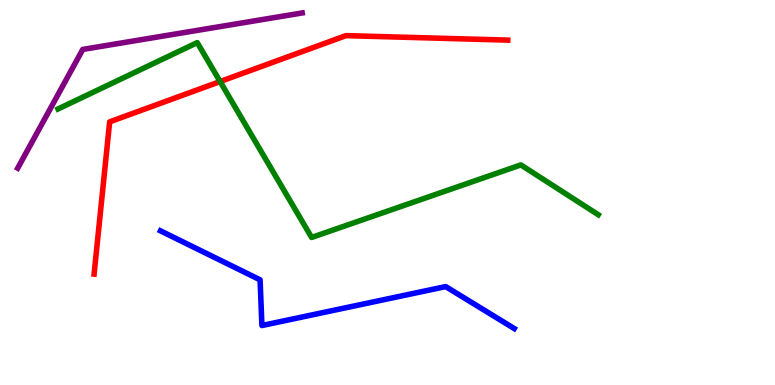[{'lines': ['blue', 'red'], 'intersections': []}, {'lines': ['green', 'red'], 'intersections': [{'x': 2.84, 'y': 7.88}]}, {'lines': ['purple', 'red'], 'intersections': []}, {'lines': ['blue', 'green'], 'intersections': []}, {'lines': ['blue', 'purple'], 'intersections': []}, {'lines': ['green', 'purple'], 'intersections': []}]